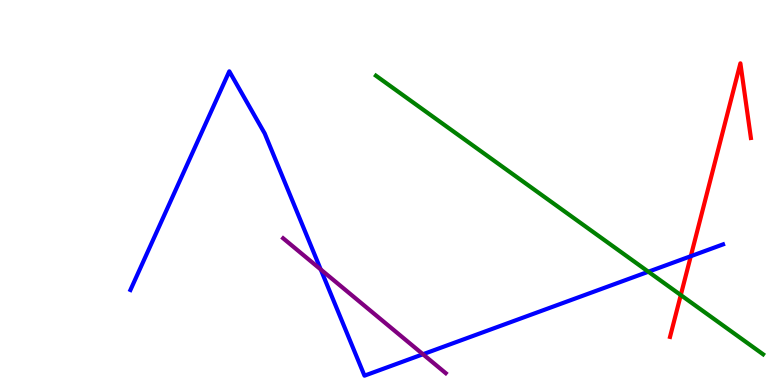[{'lines': ['blue', 'red'], 'intersections': [{'x': 8.91, 'y': 3.35}]}, {'lines': ['green', 'red'], 'intersections': [{'x': 8.78, 'y': 2.34}]}, {'lines': ['purple', 'red'], 'intersections': []}, {'lines': ['blue', 'green'], 'intersections': [{'x': 8.37, 'y': 2.94}]}, {'lines': ['blue', 'purple'], 'intersections': [{'x': 4.14, 'y': 3.0}, {'x': 5.46, 'y': 0.799}]}, {'lines': ['green', 'purple'], 'intersections': []}]